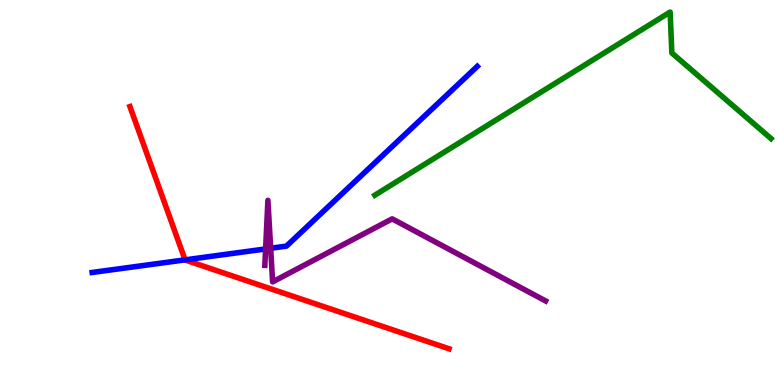[{'lines': ['blue', 'red'], 'intersections': [{'x': 2.39, 'y': 3.25}]}, {'lines': ['green', 'red'], 'intersections': []}, {'lines': ['purple', 'red'], 'intersections': []}, {'lines': ['blue', 'green'], 'intersections': []}, {'lines': ['blue', 'purple'], 'intersections': [{'x': 3.43, 'y': 3.53}, {'x': 3.49, 'y': 3.55}]}, {'lines': ['green', 'purple'], 'intersections': []}]